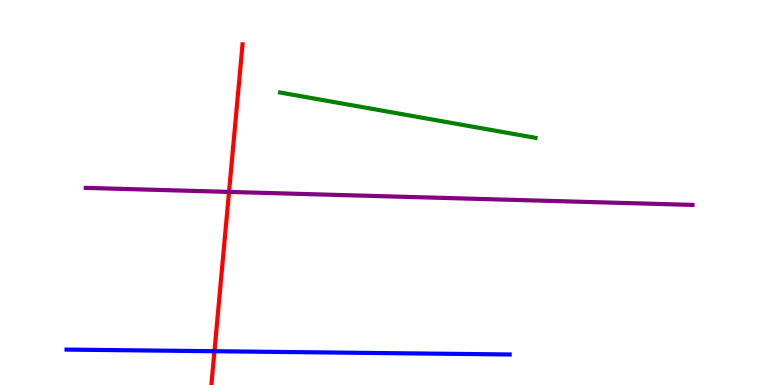[{'lines': ['blue', 'red'], 'intersections': [{'x': 2.77, 'y': 0.877}]}, {'lines': ['green', 'red'], 'intersections': []}, {'lines': ['purple', 'red'], 'intersections': [{'x': 2.96, 'y': 5.02}]}, {'lines': ['blue', 'green'], 'intersections': []}, {'lines': ['blue', 'purple'], 'intersections': []}, {'lines': ['green', 'purple'], 'intersections': []}]